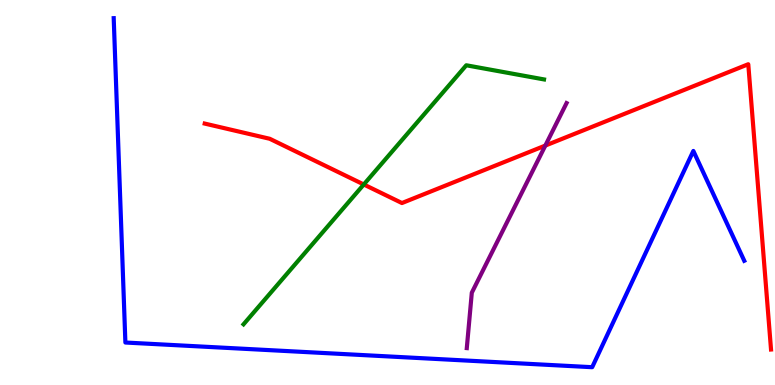[{'lines': ['blue', 'red'], 'intersections': []}, {'lines': ['green', 'red'], 'intersections': [{'x': 4.69, 'y': 5.21}]}, {'lines': ['purple', 'red'], 'intersections': [{'x': 7.04, 'y': 6.22}]}, {'lines': ['blue', 'green'], 'intersections': []}, {'lines': ['blue', 'purple'], 'intersections': []}, {'lines': ['green', 'purple'], 'intersections': []}]